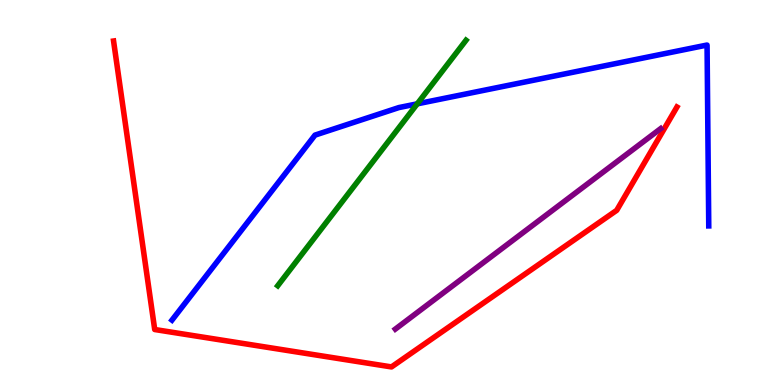[{'lines': ['blue', 'red'], 'intersections': []}, {'lines': ['green', 'red'], 'intersections': []}, {'lines': ['purple', 'red'], 'intersections': []}, {'lines': ['blue', 'green'], 'intersections': [{'x': 5.38, 'y': 7.3}]}, {'lines': ['blue', 'purple'], 'intersections': []}, {'lines': ['green', 'purple'], 'intersections': []}]